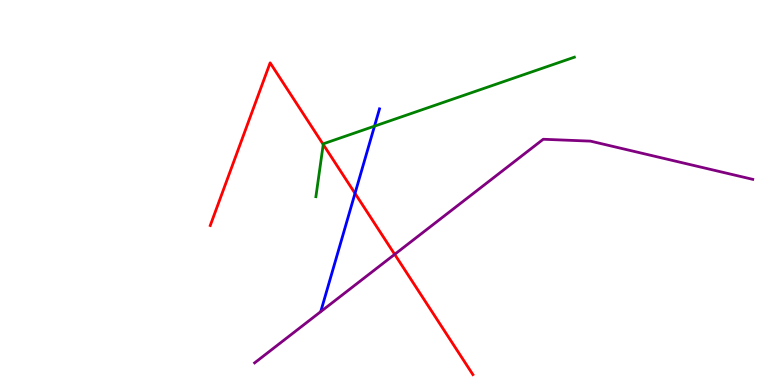[{'lines': ['blue', 'red'], 'intersections': [{'x': 4.58, 'y': 4.98}]}, {'lines': ['green', 'red'], 'intersections': [{'x': 4.17, 'y': 6.25}]}, {'lines': ['purple', 'red'], 'intersections': [{'x': 5.09, 'y': 3.39}]}, {'lines': ['blue', 'green'], 'intersections': [{'x': 4.83, 'y': 6.72}]}, {'lines': ['blue', 'purple'], 'intersections': []}, {'lines': ['green', 'purple'], 'intersections': []}]